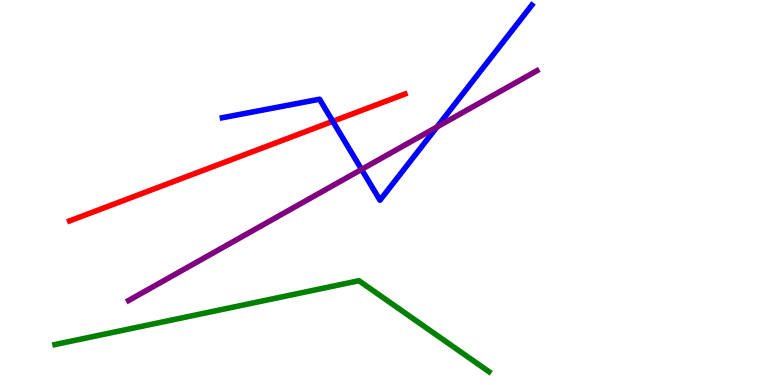[{'lines': ['blue', 'red'], 'intersections': [{'x': 4.29, 'y': 6.85}]}, {'lines': ['green', 'red'], 'intersections': []}, {'lines': ['purple', 'red'], 'intersections': []}, {'lines': ['blue', 'green'], 'intersections': []}, {'lines': ['blue', 'purple'], 'intersections': [{'x': 4.67, 'y': 5.6}, {'x': 5.64, 'y': 6.7}]}, {'lines': ['green', 'purple'], 'intersections': []}]